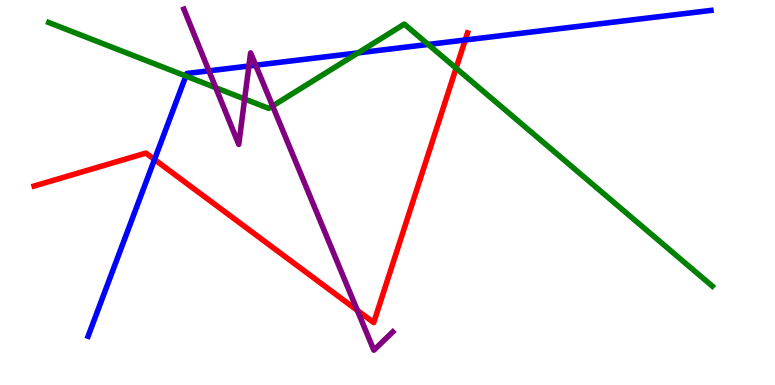[{'lines': ['blue', 'red'], 'intersections': [{'x': 1.99, 'y': 5.86}, {'x': 6.0, 'y': 8.96}]}, {'lines': ['green', 'red'], 'intersections': [{'x': 5.89, 'y': 8.23}]}, {'lines': ['purple', 'red'], 'intersections': [{'x': 4.61, 'y': 1.94}]}, {'lines': ['blue', 'green'], 'intersections': [{'x': 2.4, 'y': 8.02}, {'x': 4.62, 'y': 8.63}, {'x': 5.53, 'y': 8.85}]}, {'lines': ['blue', 'purple'], 'intersections': [{'x': 2.7, 'y': 8.16}, {'x': 3.21, 'y': 8.29}, {'x': 3.3, 'y': 8.31}]}, {'lines': ['green', 'purple'], 'intersections': [{'x': 2.78, 'y': 7.72}, {'x': 3.16, 'y': 7.43}, {'x': 3.52, 'y': 7.25}]}]